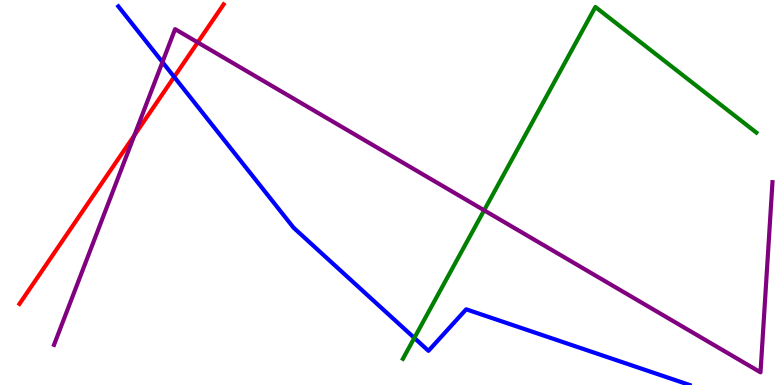[{'lines': ['blue', 'red'], 'intersections': [{'x': 2.25, 'y': 8.0}]}, {'lines': ['green', 'red'], 'intersections': []}, {'lines': ['purple', 'red'], 'intersections': [{'x': 1.73, 'y': 6.48}, {'x': 2.55, 'y': 8.9}]}, {'lines': ['blue', 'green'], 'intersections': [{'x': 5.35, 'y': 1.22}]}, {'lines': ['blue', 'purple'], 'intersections': [{'x': 2.1, 'y': 8.39}]}, {'lines': ['green', 'purple'], 'intersections': [{'x': 6.25, 'y': 4.54}]}]